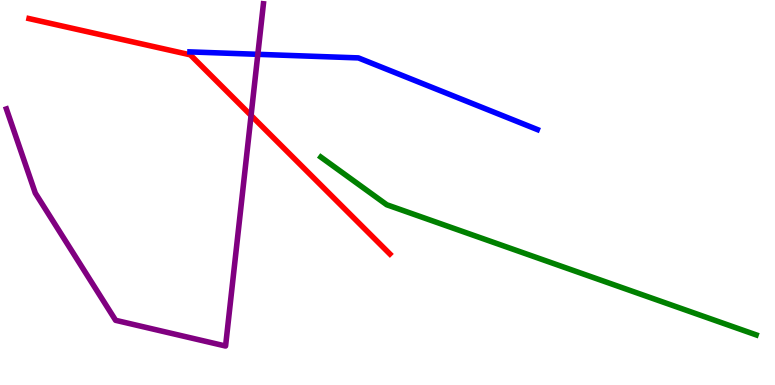[{'lines': ['blue', 'red'], 'intersections': []}, {'lines': ['green', 'red'], 'intersections': []}, {'lines': ['purple', 'red'], 'intersections': [{'x': 3.24, 'y': 7.0}]}, {'lines': ['blue', 'green'], 'intersections': []}, {'lines': ['blue', 'purple'], 'intersections': [{'x': 3.33, 'y': 8.59}]}, {'lines': ['green', 'purple'], 'intersections': []}]